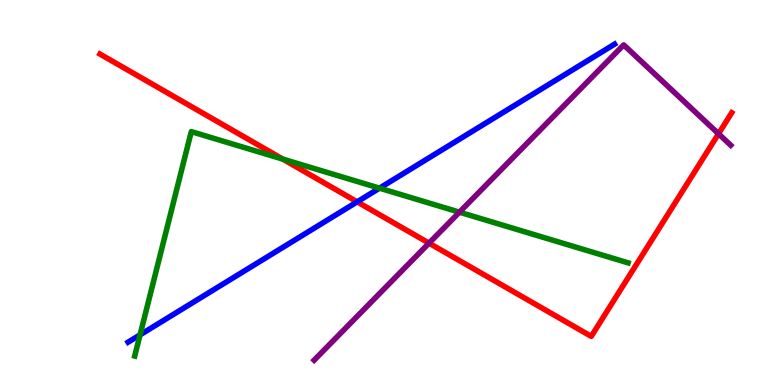[{'lines': ['blue', 'red'], 'intersections': [{'x': 4.61, 'y': 4.76}]}, {'lines': ['green', 'red'], 'intersections': [{'x': 3.65, 'y': 5.87}]}, {'lines': ['purple', 'red'], 'intersections': [{'x': 5.54, 'y': 3.68}, {'x': 9.27, 'y': 6.53}]}, {'lines': ['blue', 'green'], 'intersections': [{'x': 1.81, 'y': 1.3}, {'x': 4.9, 'y': 5.11}]}, {'lines': ['blue', 'purple'], 'intersections': []}, {'lines': ['green', 'purple'], 'intersections': [{'x': 5.93, 'y': 4.49}]}]